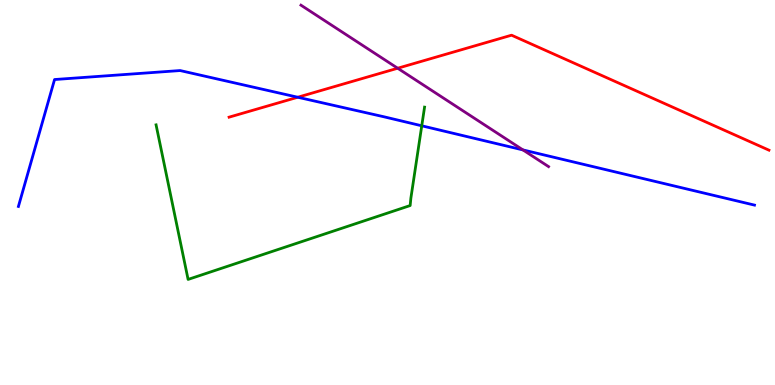[{'lines': ['blue', 'red'], 'intersections': [{'x': 3.84, 'y': 7.47}]}, {'lines': ['green', 'red'], 'intersections': []}, {'lines': ['purple', 'red'], 'intersections': [{'x': 5.13, 'y': 8.23}]}, {'lines': ['blue', 'green'], 'intersections': [{'x': 5.44, 'y': 6.73}]}, {'lines': ['blue', 'purple'], 'intersections': [{'x': 6.75, 'y': 6.11}]}, {'lines': ['green', 'purple'], 'intersections': []}]